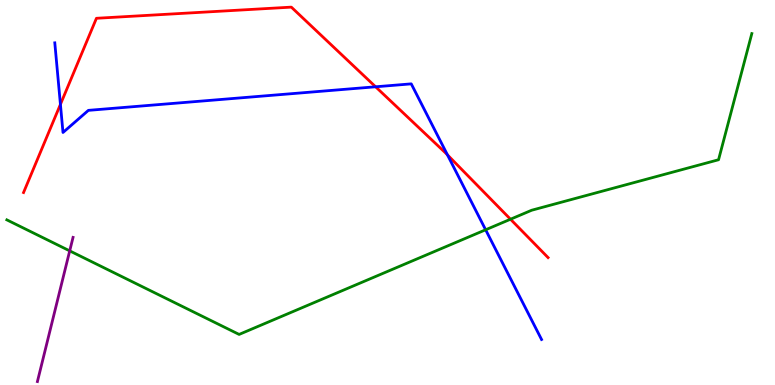[{'lines': ['blue', 'red'], 'intersections': [{'x': 0.78, 'y': 7.29}, {'x': 4.85, 'y': 7.75}, {'x': 5.77, 'y': 5.98}]}, {'lines': ['green', 'red'], 'intersections': [{'x': 6.59, 'y': 4.31}]}, {'lines': ['purple', 'red'], 'intersections': []}, {'lines': ['blue', 'green'], 'intersections': [{'x': 6.27, 'y': 4.03}]}, {'lines': ['blue', 'purple'], 'intersections': []}, {'lines': ['green', 'purple'], 'intersections': [{'x': 0.899, 'y': 3.48}]}]